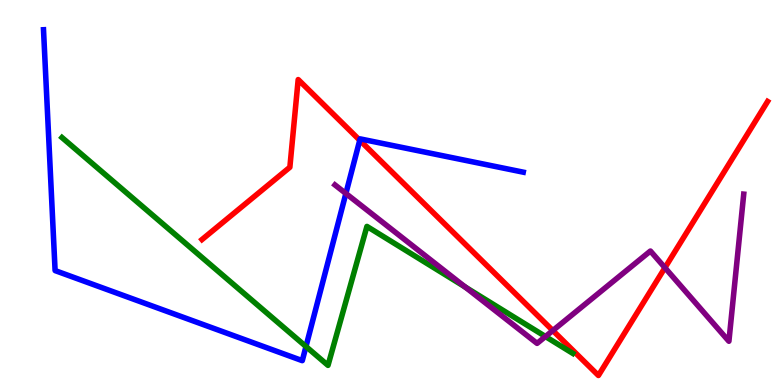[{'lines': ['blue', 'red'], 'intersections': [{'x': 4.64, 'y': 6.36}]}, {'lines': ['green', 'red'], 'intersections': []}, {'lines': ['purple', 'red'], 'intersections': [{'x': 7.13, 'y': 1.41}, {'x': 8.58, 'y': 3.05}]}, {'lines': ['blue', 'green'], 'intersections': [{'x': 3.95, 'y': 1.0}]}, {'lines': ['blue', 'purple'], 'intersections': [{'x': 4.46, 'y': 4.97}]}, {'lines': ['green', 'purple'], 'intersections': [{'x': 6.0, 'y': 2.55}, {'x': 7.04, 'y': 1.26}]}]